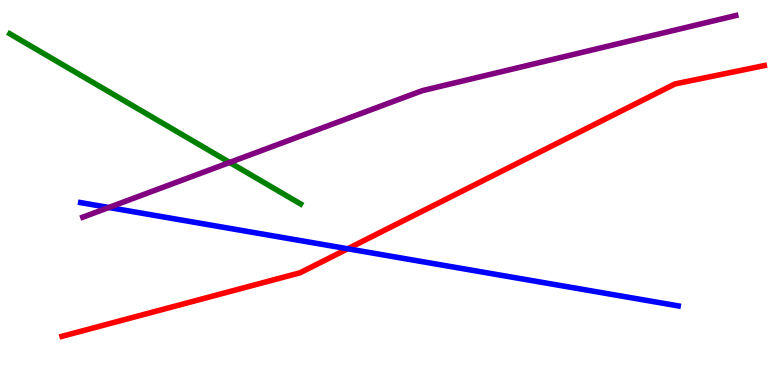[{'lines': ['blue', 'red'], 'intersections': [{'x': 4.49, 'y': 3.54}]}, {'lines': ['green', 'red'], 'intersections': []}, {'lines': ['purple', 'red'], 'intersections': []}, {'lines': ['blue', 'green'], 'intersections': []}, {'lines': ['blue', 'purple'], 'intersections': [{'x': 1.4, 'y': 4.61}]}, {'lines': ['green', 'purple'], 'intersections': [{'x': 2.96, 'y': 5.78}]}]